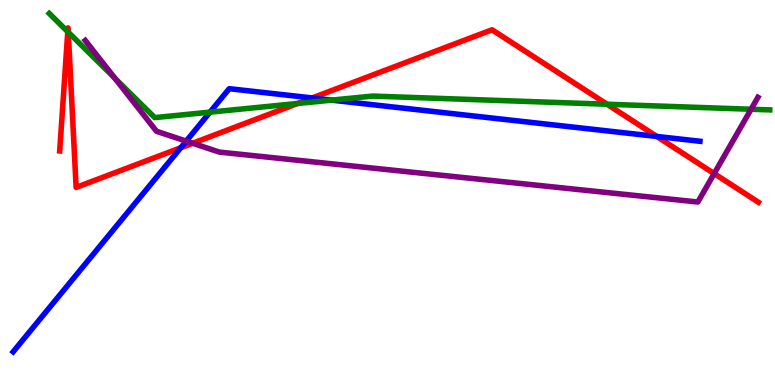[{'lines': ['blue', 'red'], 'intersections': [{'x': 2.33, 'y': 6.16}, {'x': 4.03, 'y': 7.46}, {'x': 8.47, 'y': 6.46}]}, {'lines': ['green', 'red'], 'intersections': [{'x': 0.875, 'y': 9.18}, {'x': 0.881, 'y': 9.16}, {'x': 3.84, 'y': 7.31}, {'x': 7.83, 'y': 7.29}]}, {'lines': ['purple', 'red'], 'intersections': [{'x': 2.49, 'y': 6.28}, {'x': 9.22, 'y': 5.49}]}, {'lines': ['blue', 'green'], 'intersections': [{'x': 2.71, 'y': 7.09}, {'x': 4.28, 'y': 7.4}]}, {'lines': ['blue', 'purple'], 'intersections': [{'x': 2.4, 'y': 6.33}]}, {'lines': ['green', 'purple'], 'intersections': [{'x': 1.48, 'y': 7.97}, {'x': 9.69, 'y': 7.16}]}]